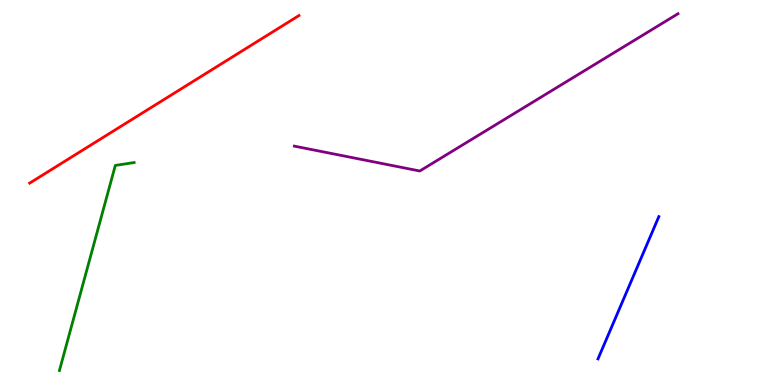[{'lines': ['blue', 'red'], 'intersections': []}, {'lines': ['green', 'red'], 'intersections': []}, {'lines': ['purple', 'red'], 'intersections': []}, {'lines': ['blue', 'green'], 'intersections': []}, {'lines': ['blue', 'purple'], 'intersections': []}, {'lines': ['green', 'purple'], 'intersections': []}]